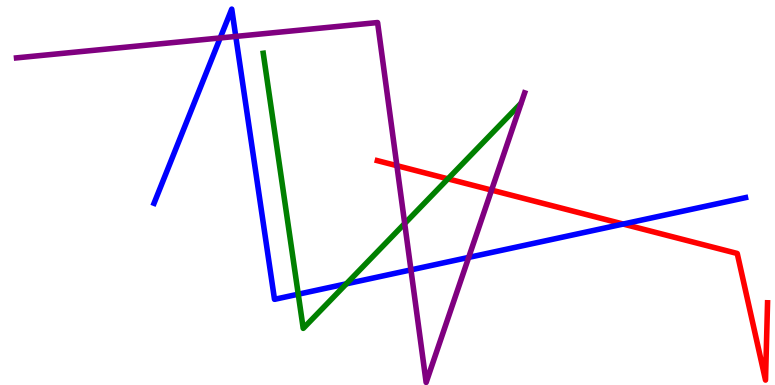[{'lines': ['blue', 'red'], 'intersections': [{'x': 8.04, 'y': 4.18}]}, {'lines': ['green', 'red'], 'intersections': [{'x': 5.78, 'y': 5.35}]}, {'lines': ['purple', 'red'], 'intersections': [{'x': 5.12, 'y': 5.7}, {'x': 6.34, 'y': 5.06}]}, {'lines': ['blue', 'green'], 'intersections': [{'x': 3.85, 'y': 2.36}, {'x': 4.47, 'y': 2.63}]}, {'lines': ['blue', 'purple'], 'intersections': [{'x': 2.84, 'y': 9.01}, {'x': 3.04, 'y': 9.05}, {'x': 5.3, 'y': 2.99}, {'x': 6.05, 'y': 3.31}]}, {'lines': ['green', 'purple'], 'intersections': [{'x': 5.22, 'y': 4.19}]}]